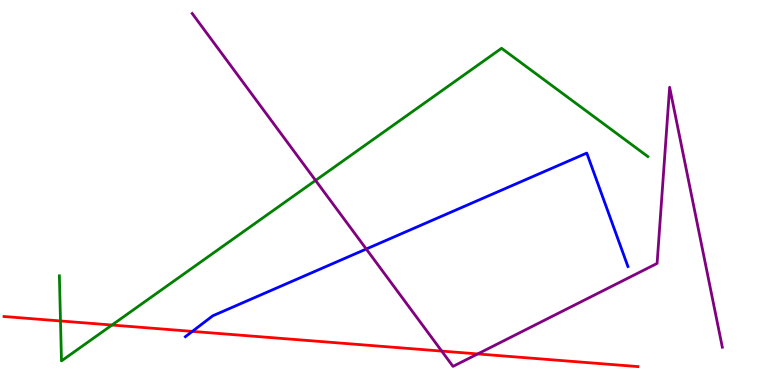[{'lines': ['blue', 'red'], 'intersections': [{'x': 2.48, 'y': 1.39}]}, {'lines': ['green', 'red'], 'intersections': [{'x': 0.781, 'y': 1.66}, {'x': 1.44, 'y': 1.56}]}, {'lines': ['purple', 'red'], 'intersections': [{'x': 5.7, 'y': 0.881}, {'x': 6.16, 'y': 0.807}]}, {'lines': ['blue', 'green'], 'intersections': []}, {'lines': ['blue', 'purple'], 'intersections': [{'x': 4.73, 'y': 3.53}]}, {'lines': ['green', 'purple'], 'intersections': [{'x': 4.07, 'y': 5.31}]}]